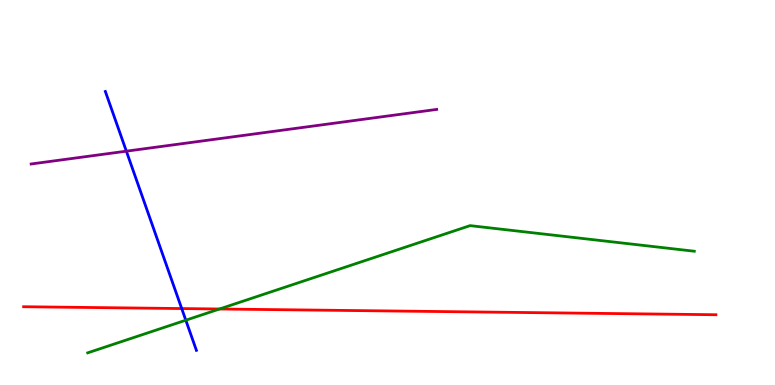[{'lines': ['blue', 'red'], 'intersections': [{'x': 2.34, 'y': 1.99}]}, {'lines': ['green', 'red'], 'intersections': [{'x': 2.83, 'y': 1.97}]}, {'lines': ['purple', 'red'], 'intersections': []}, {'lines': ['blue', 'green'], 'intersections': [{'x': 2.4, 'y': 1.68}]}, {'lines': ['blue', 'purple'], 'intersections': [{'x': 1.63, 'y': 6.07}]}, {'lines': ['green', 'purple'], 'intersections': []}]